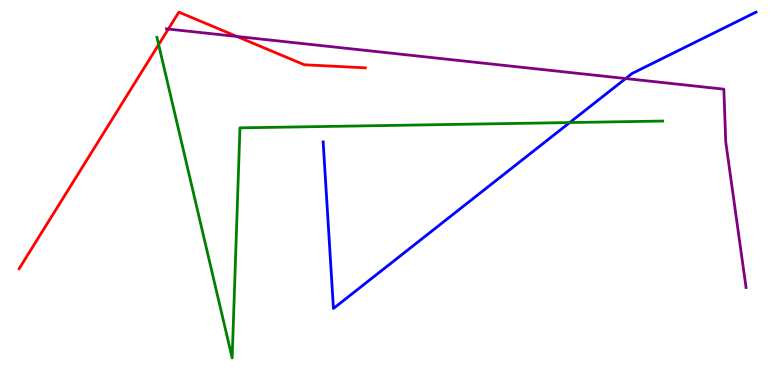[{'lines': ['blue', 'red'], 'intersections': []}, {'lines': ['green', 'red'], 'intersections': [{'x': 2.05, 'y': 8.84}]}, {'lines': ['purple', 'red'], 'intersections': [{'x': 2.17, 'y': 9.25}, {'x': 3.06, 'y': 9.05}]}, {'lines': ['blue', 'green'], 'intersections': [{'x': 7.35, 'y': 6.82}]}, {'lines': ['blue', 'purple'], 'intersections': [{'x': 8.07, 'y': 7.96}]}, {'lines': ['green', 'purple'], 'intersections': []}]